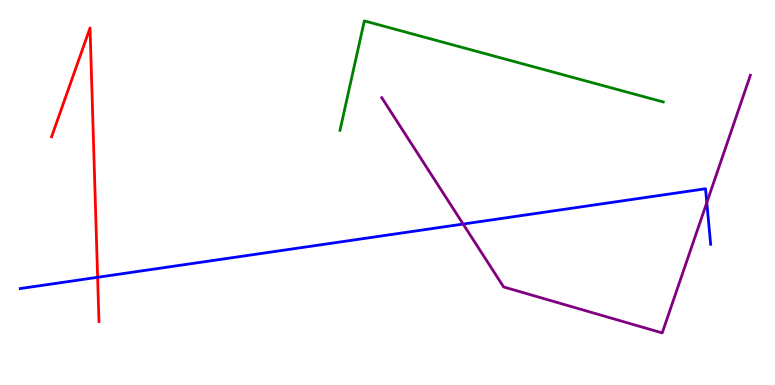[{'lines': ['blue', 'red'], 'intersections': [{'x': 1.26, 'y': 2.8}]}, {'lines': ['green', 'red'], 'intersections': []}, {'lines': ['purple', 'red'], 'intersections': []}, {'lines': ['blue', 'green'], 'intersections': []}, {'lines': ['blue', 'purple'], 'intersections': [{'x': 5.98, 'y': 4.18}, {'x': 9.12, 'y': 4.74}]}, {'lines': ['green', 'purple'], 'intersections': []}]